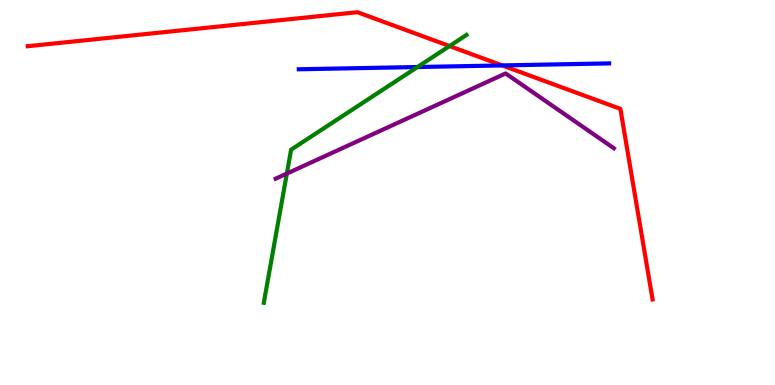[{'lines': ['blue', 'red'], 'intersections': [{'x': 6.48, 'y': 8.3}]}, {'lines': ['green', 'red'], 'intersections': [{'x': 5.8, 'y': 8.8}]}, {'lines': ['purple', 'red'], 'intersections': []}, {'lines': ['blue', 'green'], 'intersections': [{'x': 5.39, 'y': 8.26}]}, {'lines': ['blue', 'purple'], 'intersections': []}, {'lines': ['green', 'purple'], 'intersections': [{'x': 3.7, 'y': 5.49}]}]